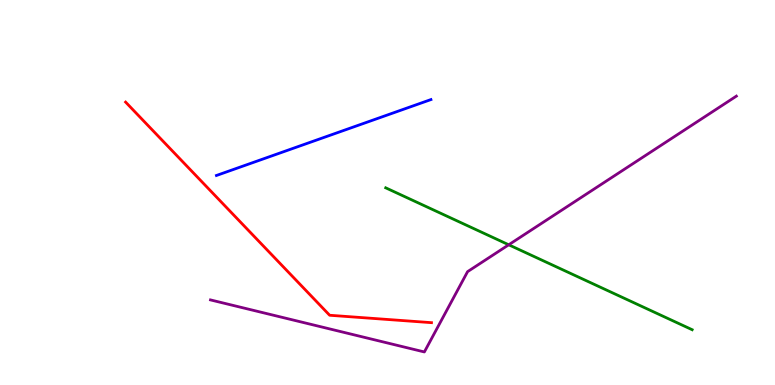[{'lines': ['blue', 'red'], 'intersections': []}, {'lines': ['green', 'red'], 'intersections': []}, {'lines': ['purple', 'red'], 'intersections': []}, {'lines': ['blue', 'green'], 'intersections': []}, {'lines': ['blue', 'purple'], 'intersections': []}, {'lines': ['green', 'purple'], 'intersections': [{'x': 6.56, 'y': 3.64}]}]